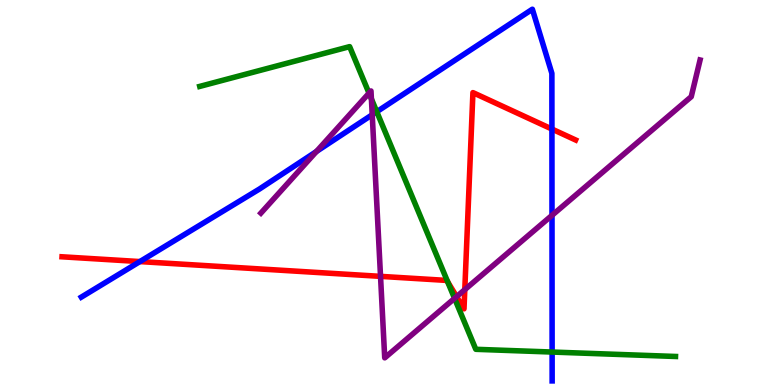[{'lines': ['blue', 'red'], 'intersections': [{'x': 1.81, 'y': 3.21}, {'x': 7.12, 'y': 6.65}]}, {'lines': ['green', 'red'], 'intersections': [{'x': 5.78, 'y': 2.68}]}, {'lines': ['purple', 'red'], 'intersections': [{'x': 4.91, 'y': 2.82}, {'x': 5.89, 'y': 2.3}, {'x': 6.0, 'y': 2.48}]}, {'lines': ['blue', 'green'], 'intersections': [{'x': 4.86, 'y': 7.1}, {'x': 7.12, 'y': 0.856}]}, {'lines': ['blue', 'purple'], 'intersections': [{'x': 4.08, 'y': 6.07}, {'x': 4.8, 'y': 7.02}, {'x': 7.12, 'y': 4.41}]}, {'lines': ['green', 'purple'], 'intersections': [{'x': 4.76, 'y': 7.58}, {'x': 4.79, 'y': 7.43}, {'x': 5.87, 'y': 2.25}]}]